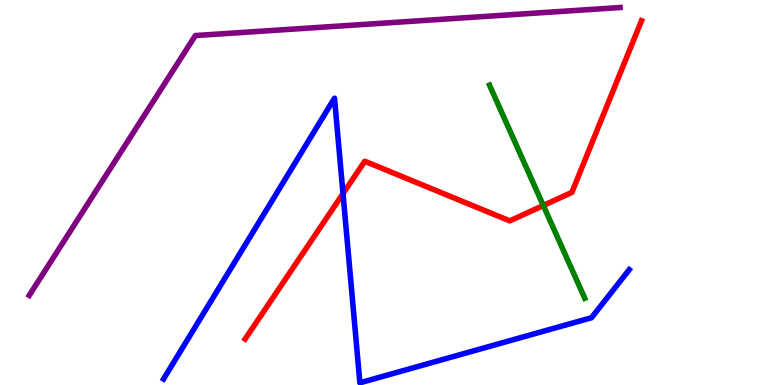[{'lines': ['blue', 'red'], 'intersections': [{'x': 4.43, 'y': 4.97}]}, {'lines': ['green', 'red'], 'intersections': [{'x': 7.01, 'y': 4.66}]}, {'lines': ['purple', 'red'], 'intersections': []}, {'lines': ['blue', 'green'], 'intersections': []}, {'lines': ['blue', 'purple'], 'intersections': []}, {'lines': ['green', 'purple'], 'intersections': []}]